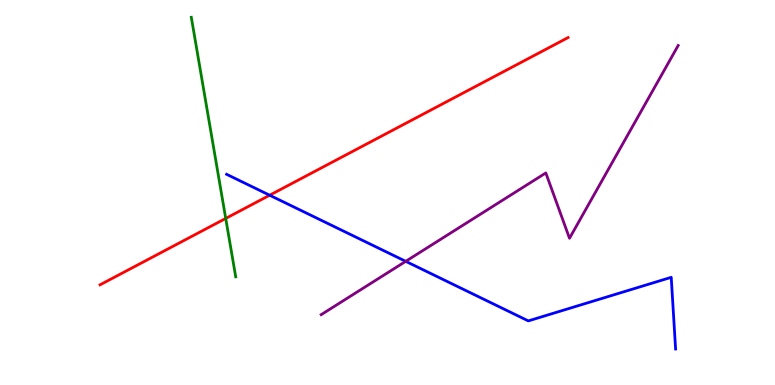[{'lines': ['blue', 'red'], 'intersections': [{'x': 3.48, 'y': 4.93}]}, {'lines': ['green', 'red'], 'intersections': [{'x': 2.91, 'y': 4.33}]}, {'lines': ['purple', 'red'], 'intersections': []}, {'lines': ['blue', 'green'], 'intersections': []}, {'lines': ['blue', 'purple'], 'intersections': [{'x': 5.24, 'y': 3.21}]}, {'lines': ['green', 'purple'], 'intersections': []}]